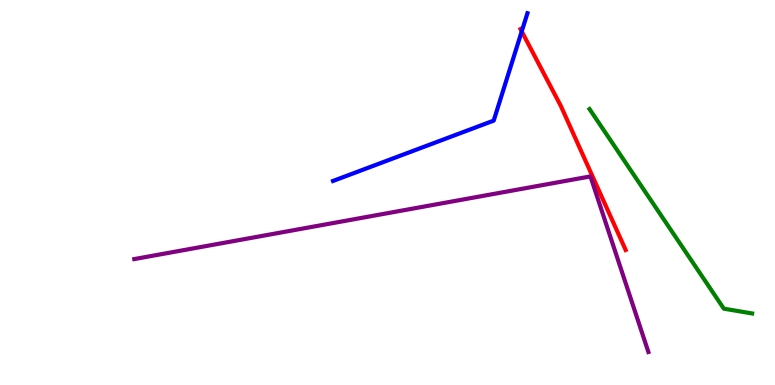[{'lines': ['blue', 'red'], 'intersections': [{'x': 6.73, 'y': 9.18}]}, {'lines': ['green', 'red'], 'intersections': []}, {'lines': ['purple', 'red'], 'intersections': []}, {'lines': ['blue', 'green'], 'intersections': []}, {'lines': ['blue', 'purple'], 'intersections': []}, {'lines': ['green', 'purple'], 'intersections': []}]